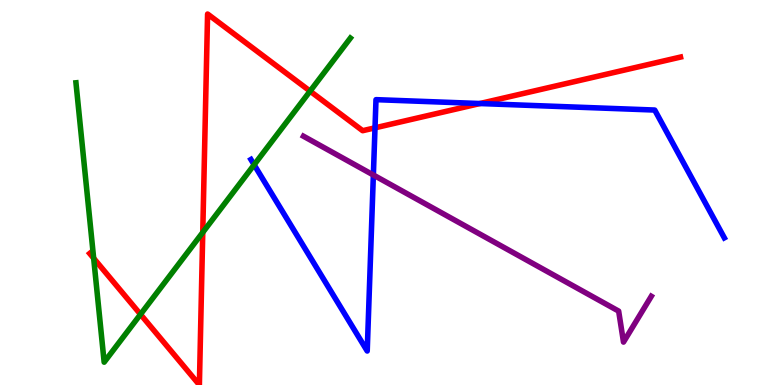[{'lines': ['blue', 'red'], 'intersections': [{'x': 4.84, 'y': 6.68}, {'x': 6.19, 'y': 7.31}]}, {'lines': ['green', 'red'], 'intersections': [{'x': 1.21, 'y': 3.29}, {'x': 1.81, 'y': 1.83}, {'x': 2.62, 'y': 3.96}, {'x': 4.0, 'y': 7.63}]}, {'lines': ['purple', 'red'], 'intersections': []}, {'lines': ['blue', 'green'], 'intersections': [{'x': 3.28, 'y': 5.72}]}, {'lines': ['blue', 'purple'], 'intersections': [{'x': 4.82, 'y': 5.45}]}, {'lines': ['green', 'purple'], 'intersections': []}]